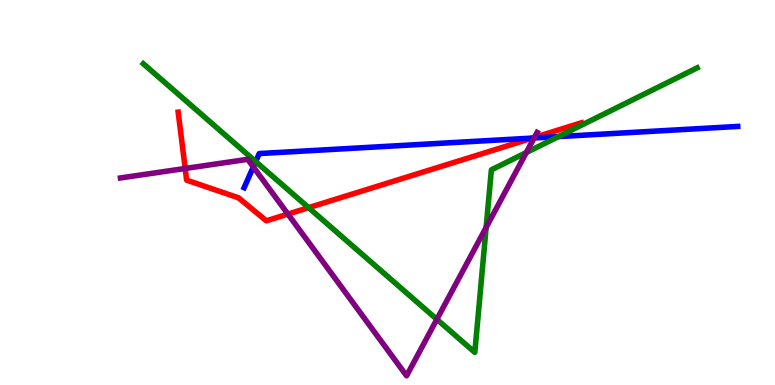[{'lines': ['blue', 'red'], 'intersections': [{'x': 6.87, 'y': 6.41}]}, {'lines': ['green', 'red'], 'intersections': [{'x': 3.98, 'y': 4.61}]}, {'lines': ['purple', 'red'], 'intersections': [{'x': 2.39, 'y': 5.62}, {'x': 3.72, 'y': 4.44}, {'x': 6.9, 'y': 6.43}]}, {'lines': ['blue', 'green'], 'intersections': [{'x': 3.3, 'y': 5.8}, {'x': 7.21, 'y': 6.45}]}, {'lines': ['blue', 'purple'], 'intersections': [{'x': 3.27, 'y': 5.66}, {'x': 6.89, 'y': 6.42}]}, {'lines': ['green', 'purple'], 'intersections': [{'x': 5.64, 'y': 1.71}, {'x': 6.27, 'y': 4.09}, {'x': 6.79, 'y': 6.04}]}]